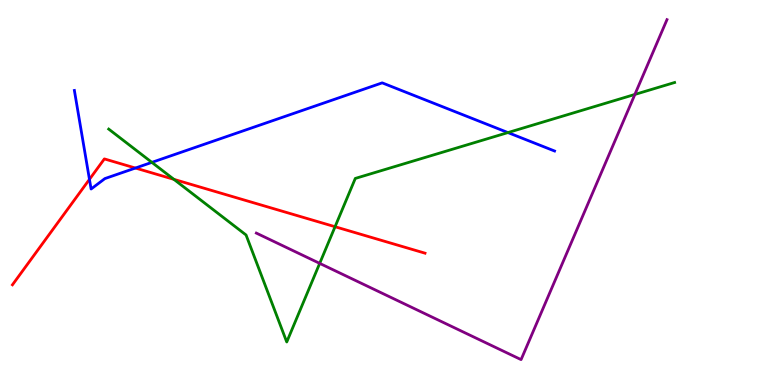[{'lines': ['blue', 'red'], 'intersections': [{'x': 1.15, 'y': 5.34}, {'x': 1.75, 'y': 5.64}]}, {'lines': ['green', 'red'], 'intersections': [{'x': 2.24, 'y': 5.34}, {'x': 4.32, 'y': 4.11}]}, {'lines': ['purple', 'red'], 'intersections': []}, {'lines': ['blue', 'green'], 'intersections': [{'x': 1.96, 'y': 5.78}, {'x': 6.55, 'y': 6.56}]}, {'lines': ['blue', 'purple'], 'intersections': []}, {'lines': ['green', 'purple'], 'intersections': [{'x': 4.13, 'y': 3.16}, {'x': 8.19, 'y': 7.55}]}]